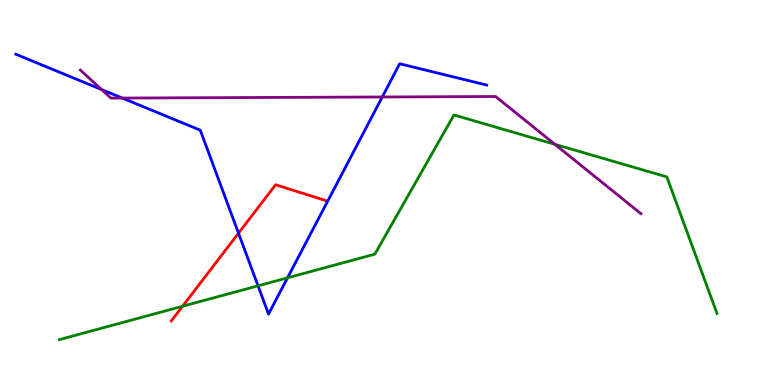[{'lines': ['blue', 'red'], 'intersections': [{'x': 3.08, 'y': 3.94}]}, {'lines': ['green', 'red'], 'intersections': [{'x': 2.36, 'y': 2.05}]}, {'lines': ['purple', 'red'], 'intersections': []}, {'lines': ['blue', 'green'], 'intersections': [{'x': 3.33, 'y': 2.58}, {'x': 3.71, 'y': 2.78}]}, {'lines': ['blue', 'purple'], 'intersections': [{'x': 1.31, 'y': 7.67}, {'x': 1.58, 'y': 7.45}, {'x': 4.93, 'y': 7.48}]}, {'lines': ['green', 'purple'], 'intersections': [{'x': 7.16, 'y': 6.25}]}]